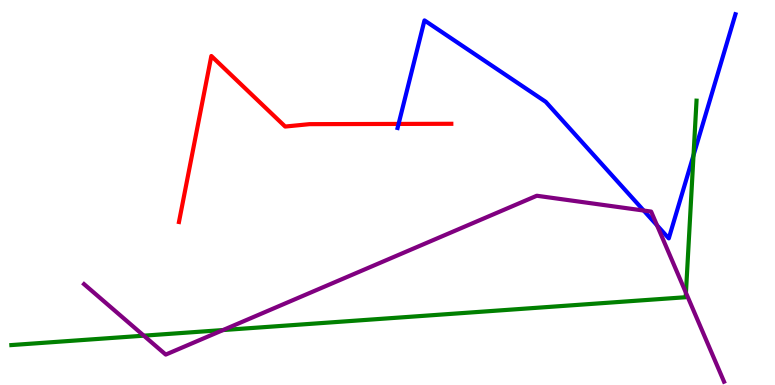[{'lines': ['blue', 'red'], 'intersections': [{'x': 5.14, 'y': 6.78}]}, {'lines': ['green', 'red'], 'intersections': []}, {'lines': ['purple', 'red'], 'intersections': []}, {'lines': ['blue', 'green'], 'intersections': [{'x': 8.95, 'y': 5.97}]}, {'lines': ['blue', 'purple'], 'intersections': [{'x': 8.31, 'y': 4.53}, {'x': 8.48, 'y': 4.15}]}, {'lines': ['green', 'purple'], 'intersections': [{'x': 1.86, 'y': 1.28}, {'x': 2.88, 'y': 1.43}, {'x': 8.85, 'y': 2.4}]}]